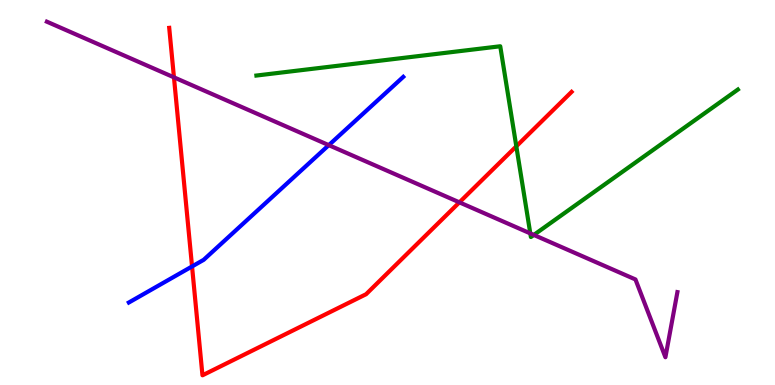[{'lines': ['blue', 'red'], 'intersections': [{'x': 2.48, 'y': 3.08}]}, {'lines': ['green', 'red'], 'intersections': [{'x': 6.66, 'y': 6.2}]}, {'lines': ['purple', 'red'], 'intersections': [{'x': 2.24, 'y': 7.99}, {'x': 5.93, 'y': 4.74}]}, {'lines': ['blue', 'green'], 'intersections': []}, {'lines': ['blue', 'purple'], 'intersections': [{'x': 4.24, 'y': 6.23}]}, {'lines': ['green', 'purple'], 'intersections': [{'x': 6.84, 'y': 3.94}, {'x': 6.89, 'y': 3.9}]}]